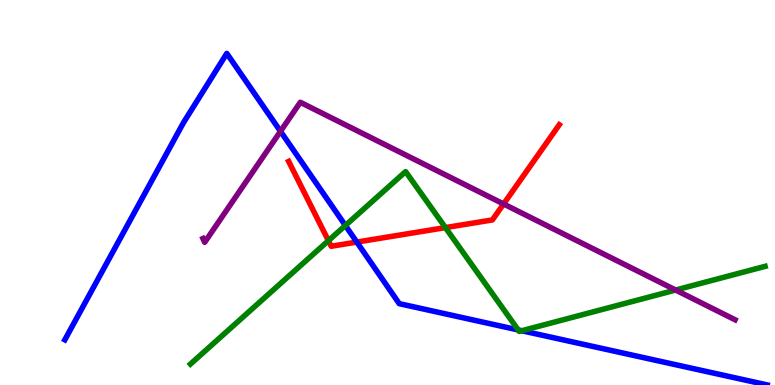[{'lines': ['blue', 'red'], 'intersections': [{'x': 4.6, 'y': 3.71}]}, {'lines': ['green', 'red'], 'intersections': [{'x': 4.24, 'y': 3.75}, {'x': 5.75, 'y': 4.09}]}, {'lines': ['purple', 'red'], 'intersections': [{'x': 6.5, 'y': 4.7}]}, {'lines': ['blue', 'green'], 'intersections': [{'x': 4.46, 'y': 4.14}, {'x': 6.69, 'y': 1.43}, {'x': 6.73, 'y': 1.41}]}, {'lines': ['blue', 'purple'], 'intersections': [{'x': 3.62, 'y': 6.59}]}, {'lines': ['green', 'purple'], 'intersections': [{'x': 8.72, 'y': 2.47}]}]